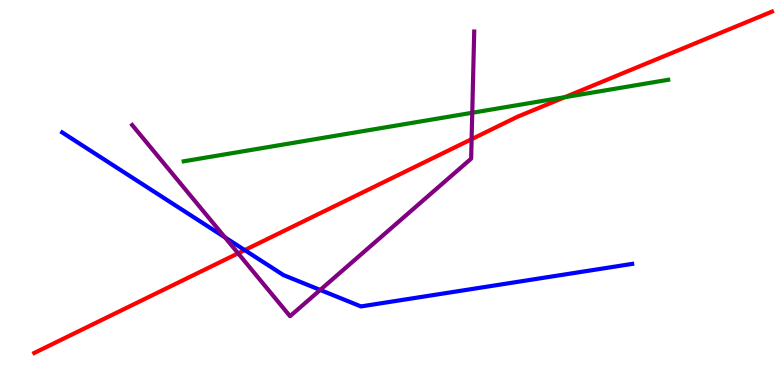[{'lines': ['blue', 'red'], 'intersections': [{'x': 3.16, 'y': 3.5}]}, {'lines': ['green', 'red'], 'intersections': [{'x': 7.29, 'y': 7.48}]}, {'lines': ['purple', 'red'], 'intersections': [{'x': 3.07, 'y': 3.42}, {'x': 6.09, 'y': 6.39}]}, {'lines': ['blue', 'green'], 'intersections': []}, {'lines': ['blue', 'purple'], 'intersections': [{'x': 2.9, 'y': 3.84}, {'x': 4.13, 'y': 2.47}]}, {'lines': ['green', 'purple'], 'intersections': [{'x': 6.09, 'y': 7.07}]}]